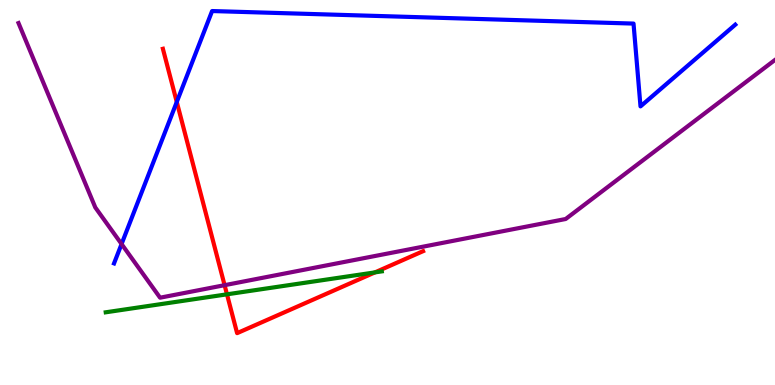[{'lines': ['blue', 'red'], 'intersections': [{'x': 2.28, 'y': 7.35}]}, {'lines': ['green', 'red'], 'intersections': [{'x': 2.93, 'y': 2.36}, {'x': 4.84, 'y': 2.93}]}, {'lines': ['purple', 'red'], 'intersections': [{'x': 2.9, 'y': 2.59}]}, {'lines': ['blue', 'green'], 'intersections': []}, {'lines': ['blue', 'purple'], 'intersections': [{'x': 1.57, 'y': 3.66}]}, {'lines': ['green', 'purple'], 'intersections': []}]